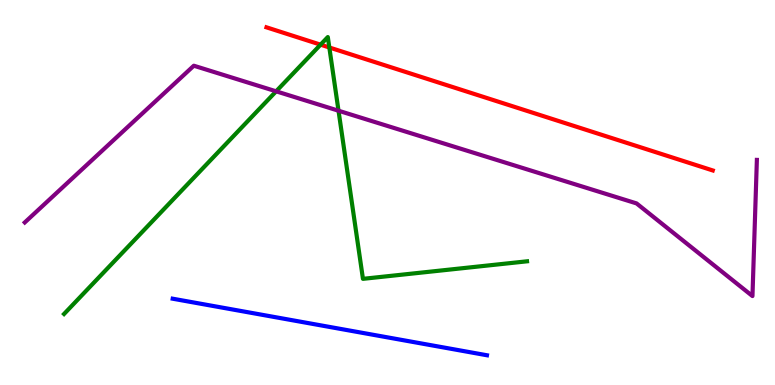[{'lines': ['blue', 'red'], 'intersections': []}, {'lines': ['green', 'red'], 'intersections': [{'x': 4.14, 'y': 8.84}, {'x': 4.25, 'y': 8.77}]}, {'lines': ['purple', 'red'], 'intersections': []}, {'lines': ['blue', 'green'], 'intersections': []}, {'lines': ['blue', 'purple'], 'intersections': []}, {'lines': ['green', 'purple'], 'intersections': [{'x': 3.56, 'y': 7.63}, {'x': 4.37, 'y': 7.12}]}]